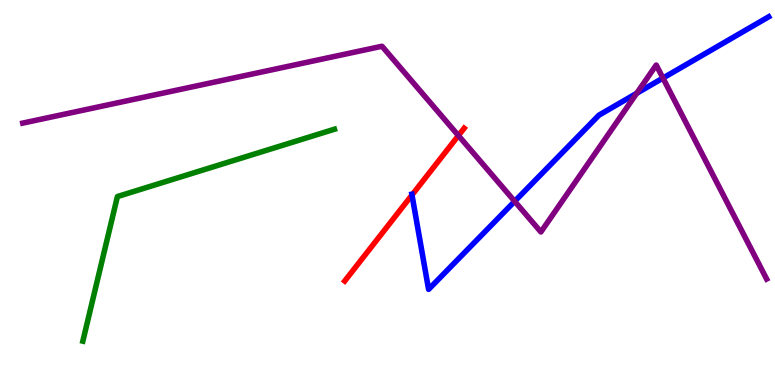[{'lines': ['blue', 'red'], 'intersections': [{'x': 5.32, 'y': 4.94}]}, {'lines': ['green', 'red'], 'intersections': []}, {'lines': ['purple', 'red'], 'intersections': [{'x': 5.92, 'y': 6.48}]}, {'lines': ['blue', 'green'], 'intersections': []}, {'lines': ['blue', 'purple'], 'intersections': [{'x': 6.64, 'y': 4.77}, {'x': 8.22, 'y': 7.58}, {'x': 8.55, 'y': 7.97}]}, {'lines': ['green', 'purple'], 'intersections': []}]